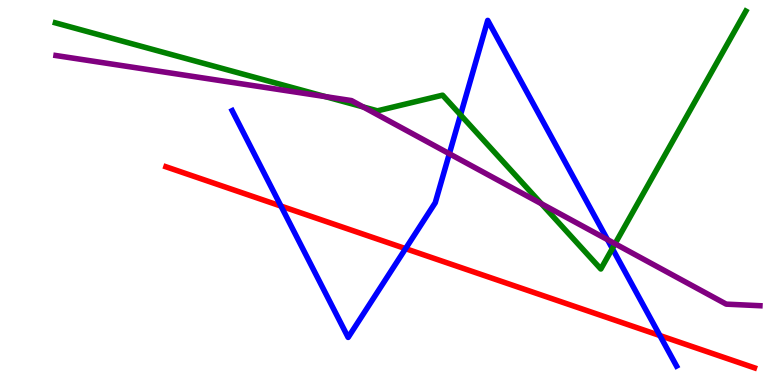[{'lines': ['blue', 'red'], 'intersections': [{'x': 3.63, 'y': 4.65}, {'x': 5.23, 'y': 3.54}, {'x': 8.51, 'y': 1.28}]}, {'lines': ['green', 'red'], 'intersections': []}, {'lines': ['purple', 'red'], 'intersections': []}, {'lines': ['blue', 'green'], 'intersections': [{'x': 5.94, 'y': 7.02}, {'x': 7.9, 'y': 3.55}]}, {'lines': ['blue', 'purple'], 'intersections': [{'x': 5.8, 'y': 6.01}, {'x': 7.84, 'y': 3.78}]}, {'lines': ['green', 'purple'], 'intersections': [{'x': 4.2, 'y': 7.49}, {'x': 4.69, 'y': 7.22}, {'x': 6.99, 'y': 4.71}, {'x': 7.94, 'y': 3.67}]}]